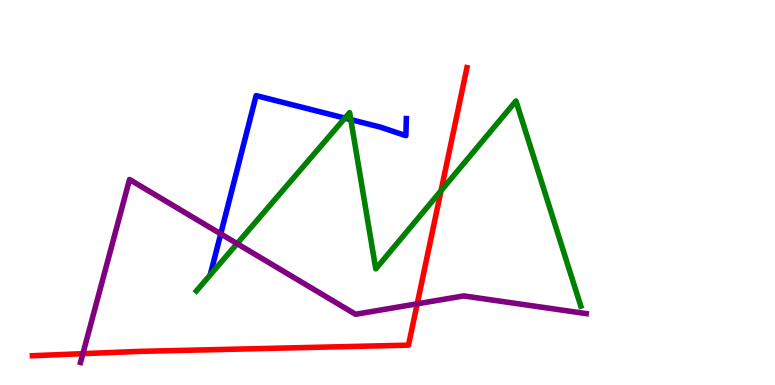[{'lines': ['blue', 'red'], 'intersections': []}, {'lines': ['green', 'red'], 'intersections': [{'x': 5.69, 'y': 5.05}]}, {'lines': ['purple', 'red'], 'intersections': [{'x': 1.07, 'y': 0.814}, {'x': 5.38, 'y': 2.11}]}, {'lines': ['blue', 'green'], 'intersections': [{'x': 4.45, 'y': 6.93}, {'x': 4.53, 'y': 6.89}]}, {'lines': ['blue', 'purple'], 'intersections': [{'x': 2.85, 'y': 3.93}]}, {'lines': ['green', 'purple'], 'intersections': [{'x': 3.06, 'y': 3.67}]}]